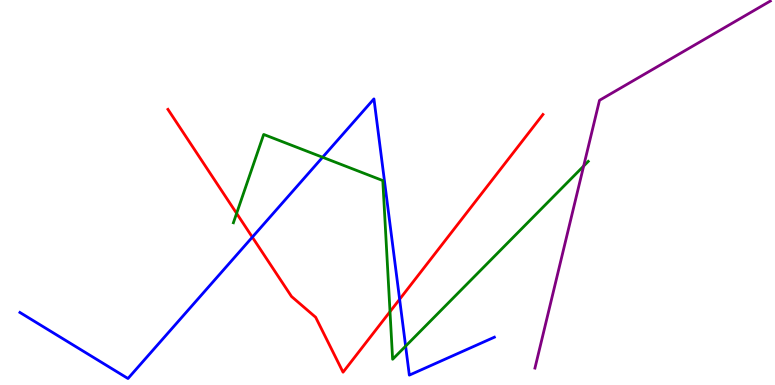[{'lines': ['blue', 'red'], 'intersections': [{'x': 3.26, 'y': 3.84}, {'x': 5.16, 'y': 2.23}]}, {'lines': ['green', 'red'], 'intersections': [{'x': 3.05, 'y': 4.46}, {'x': 5.03, 'y': 1.9}]}, {'lines': ['purple', 'red'], 'intersections': []}, {'lines': ['blue', 'green'], 'intersections': [{'x': 4.16, 'y': 5.92}, {'x': 5.23, 'y': 1.01}]}, {'lines': ['blue', 'purple'], 'intersections': []}, {'lines': ['green', 'purple'], 'intersections': [{'x': 7.53, 'y': 5.69}]}]